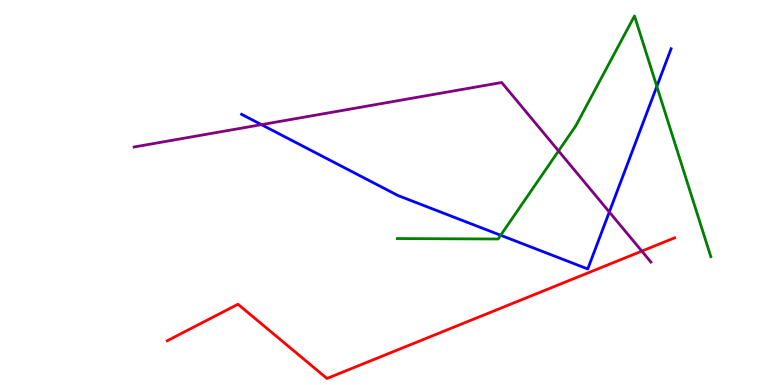[{'lines': ['blue', 'red'], 'intersections': []}, {'lines': ['green', 'red'], 'intersections': []}, {'lines': ['purple', 'red'], 'intersections': [{'x': 8.28, 'y': 3.48}]}, {'lines': ['blue', 'green'], 'intersections': [{'x': 6.46, 'y': 3.89}, {'x': 8.48, 'y': 7.76}]}, {'lines': ['blue', 'purple'], 'intersections': [{'x': 3.37, 'y': 6.76}, {'x': 7.86, 'y': 4.49}]}, {'lines': ['green', 'purple'], 'intersections': [{'x': 7.21, 'y': 6.08}]}]